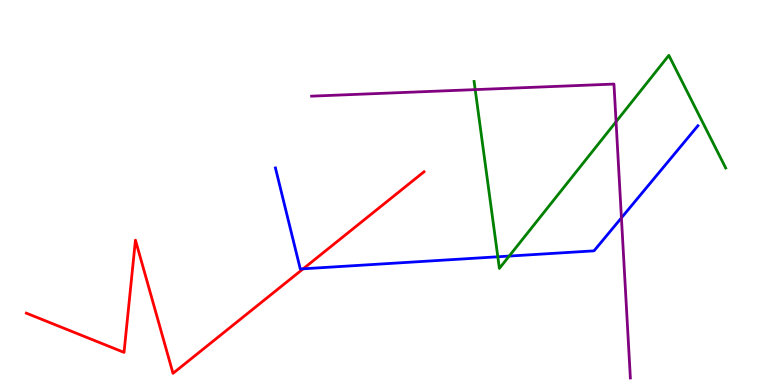[{'lines': ['blue', 'red'], 'intersections': [{'x': 3.91, 'y': 3.02}]}, {'lines': ['green', 'red'], 'intersections': []}, {'lines': ['purple', 'red'], 'intersections': []}, {'lines': ['blue', 'green'], 'intersections': [{'x': 6.42, 'y': 3.33}, {'x': 6.57, 'y': 3.35}]}, {'lines': ['blue', 'purple'], 'intersections': [{'x': 8.02, 'y': 4.34}]}, {'lines': ['green', 'purple'], 'intersections': [{'x': 6.13, 'y': 7.67}, {'x': 7.95, 'y': 6.84}]}]